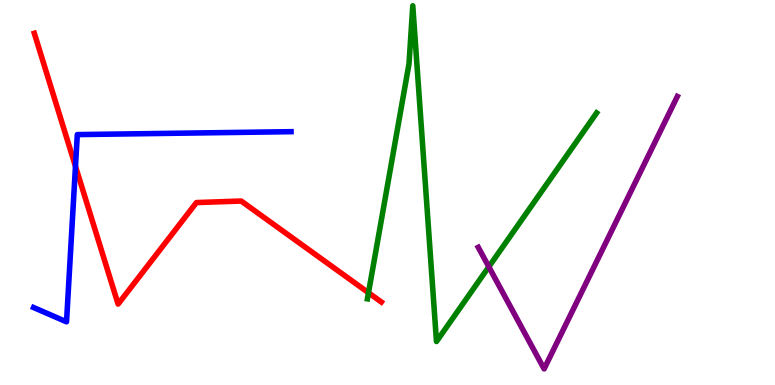[{'lines': ['blue', 'red'], 'intersections': [{'x': 0.974, 'y': 5.68}]}, {'lines': ['green', 'red'], 'intersections': [{'x': 4.75, 'y': 2.4}]}, {'lines': ['purple', 'red'], 'intersections': []}, {'lines': ['blue', 'green'], 'intersections': []}, {'lines': ['blue', 'purple'], 'intersections': []}, {'lines': ['green', 'purple'], 'intersections': [{'x': 6.31, 'y': 3.07}]}]